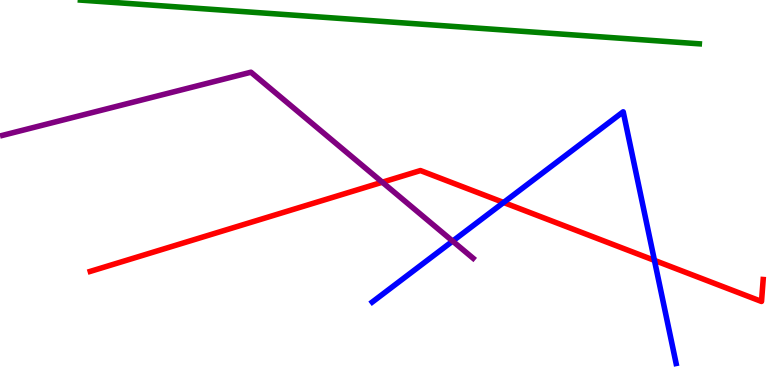[{'lines': ['blue', 'red'], 'intersections': [{'x': 6.5, 'y': 4.74}, {'x': 8.44, 'y': 3.24}]}, {'lines': ['green', 'red'], 'intersections': []}, {'lines': ['purple', 'red'], 'intersections': [{'x': 4.93, 'y': 5.27}]}, {'lines': ['blue', 'green'], 'intersections': []}, {'lines': ['blue', 'purple'], 'intersections': [{'x': 5.84, 'y': 3.74}]}, {'lines': ['green', 'purple'], 'intersections': []}]